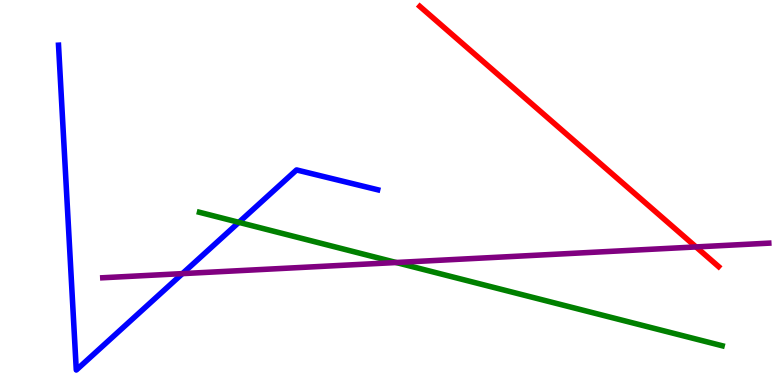[{'lines': ['blue', 'red'], 'intersections': []}, {'lines': ['green', 'red'], 'intersections': []}, {'lines': ['purple', 'red'], 'intersections': [{'x': 8.98, 'y': 3.59}]}, {'lines': ['blue', 'green'], 'intersections': [{'x': 3.08, 'y': 4.22}]}, {'lines': ['blue', 'purple'], 'intersections': [{'x': 2.35, 'y': 2.89}]}, {'lines': ['green', 'purple'], 'intersections': [{'x': 5.11, 'y': 3.18}]}]